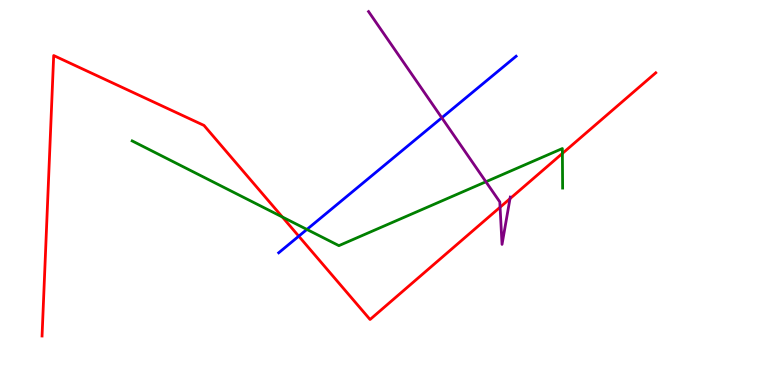[{'lines': ['blue', 'red'], 'intersections': [{'x': 3.85, 'y': 3.87}]}, {'lines': ['green', 'red'], 'intersections': [{'x': 3.64, 'y': 4.36}, {'x': 7.26, 'y': 6.01}]}, {'lines': ['purple', 'red'], 'intersections': [{'x': 6.45, 'y': 4.62}, {'x': 6.58, 'y': 4.84}]}, {'lines': ['blue', 'green'], 'intersections': [{'x': 3.96, 'y': 4.04}]}, {'lines': ['blue', 'purple'], 'intersections': [{'x': 5.7, 'y': 6.94}]}, {'lines': ['green', 'purple'], 'intersections': [{'x': 6.27, 'y': 5.28}]}]